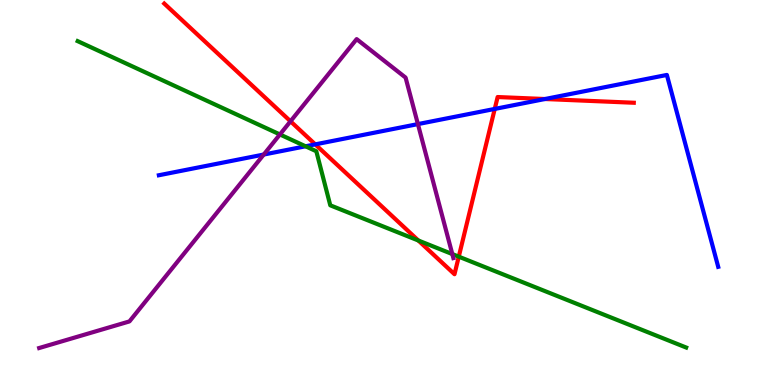[{'lines': ['blue', 'red'], 'intersections': [{'x': 4.07, 'y': 6.25}, {'x': 6.38, 'y': 7.17}, {'x': 7.03, 'y': 7.43}]}, {'lines': ['green', 'red'], 'intersections': [{'x': 5.4, 'y': 3.75}, {'x': 5.92, 'y': 3.33}]}, {'lines': ['purple', 'red'], 'intersections': [{'x': 3.75, 'y': 6.85}]}, {'lines': ['blue', 'green'], 'intersections': [{'x': 3.94, 'y': 6.2}]}, {'lines': ['blue', 'purple'], 'intersections': [{'x': 3.4, 'y': 5.99}, {'x': 5.39, 'y': 6.78}]}, {'lines': ['green', 'purple'], 'intersections': [{'x': 3.61, 'y': 6.51}, {'x': 5.84, 'y': 3.4}]}]